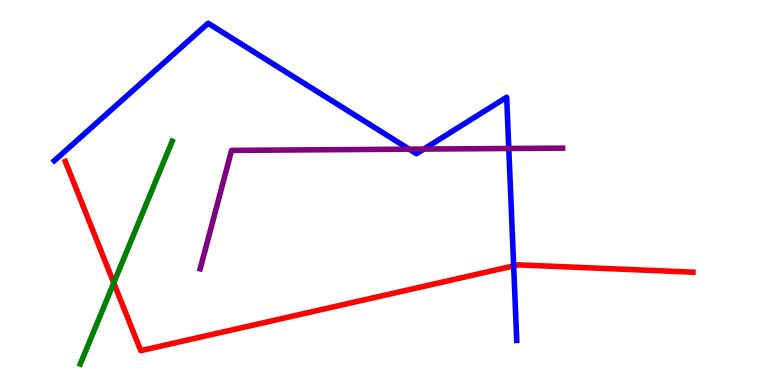[{'lines': ['blue', 'red'], 'intersections': [{'x': 6.63, 'y': 3.09}]}, {'lines': ['green', 'red'], 'intersections': [{'x': 1.47, 'y': 2.65}]}, {'lines': ['purple', 'red'], 'intersections': []}, {'lines': ['blue', 'green'], 'intersections': []}, {'lines': ['blue', 'purple'], 'intersections': [{'x': 5.28, 'y': 6.13}, {'x': 5.47, 'y': 6.13}, {'x': 6.57, 'y': 6.14}]}, {'lines': ['green', 'purple'], 'intersections': []}]